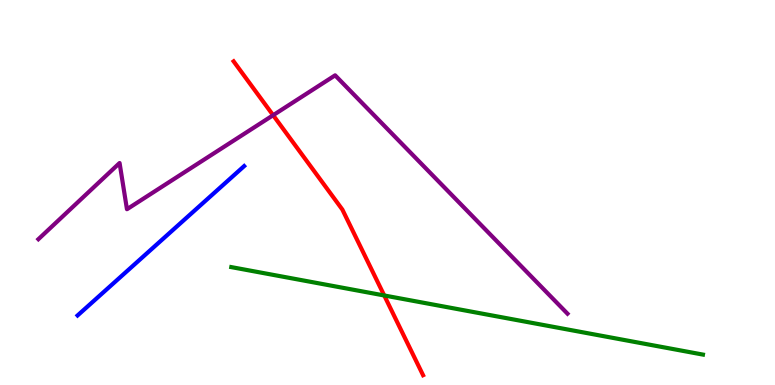[{'lines': ['blue', 'red'], 'intersections': []}, {'lines': ['green', 'red'], 'intersections': [{'x': 4.96, 'y': 2.33}]}, {'lines': ['purple', 'red'], 'intersections': [{'x': 3.52, 'y': 7.01}]}, {'lines': ['blue', 'green'], 'intersections': []}, {'lines': ['blue', 'purple'], 'intersections': []}, {'lines': ['green', 'purple'], 'intersections': []}]